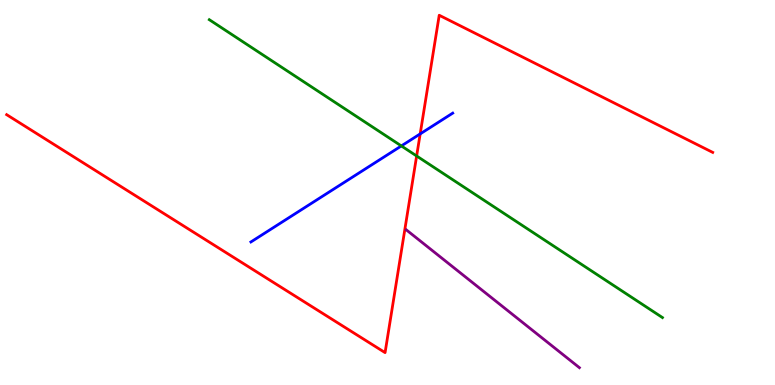[{'lines': ['blue', 'red'], 'intersections': [{'x': 5.42, 'y': 6.52}]}, {'lines': ['green', 'red'], 'intersections': [{'x': 5.38, 'y': 5.95}]}, {'lines': ['purple', 'red'], 'intersections': []}, {'lines': ['blue', 'green'], 'intersections': [{'x': 5.18, 'y': 6.21}]}, {'lines': ['blue', 'purple'], 'intersections': []}, {'lines': ['green', 'purple'], 'intersections': []}]